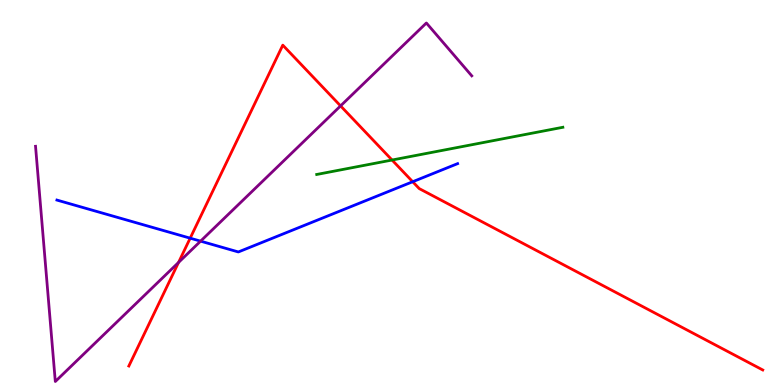[{'lines': ['blue', 'red'], 'intersections': [{'x': 2.45, 'y': 3.81}, {'x': 5.33, 'y': 5.28}]}, {'lines': ['green', 'red'], 'intersections': [{'x': 5.06, 'y': 5.84}]}, {'lines': ['purple', 'red'], 'intersections': [{'x': 2.3, 'y': 3.18}, {'x': 4.39, 'y': 7.25}]}, {'lines': ['blue', 'green'], 'intersections': []}, {'lines': ['blue', 'purple'], 'intersections': [{'x': 2.59, 'y': 3.74}]}, {'lines': ['green', 'purple'], 'intersections': []}]